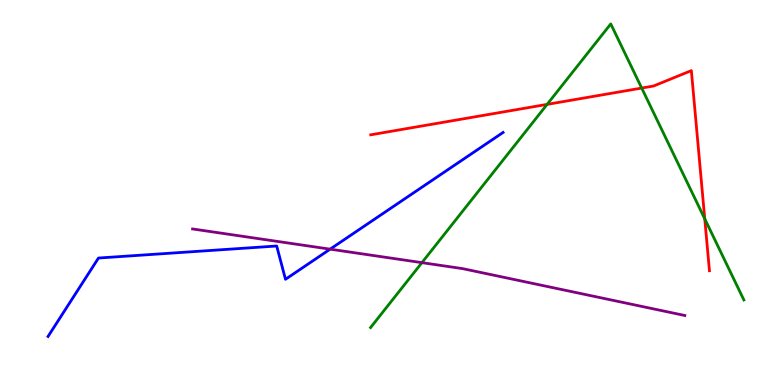[{'lines': ['blue', 'red'], 'intersections': []}, {'lines': ['green', 'red'], 'intersections': [{'x': 7.06, 'y': 7.29}, {'x': 8.28, 'y': 7.71}, {'x': 9.09, 'y': 4.32}]}, {'lines': ['purple', 'red'], 'intersections': []}, {'lines': ['blue', 'green'], 'intersections': []}, {'lines': ['blue', 'purple'], 'intersections': [{'x': 4.26, 'y': 3.53}]}, {'lines': ['green', 'purple'], 'intersections': [{'x': 5.44, 'y': 3.18}]}]